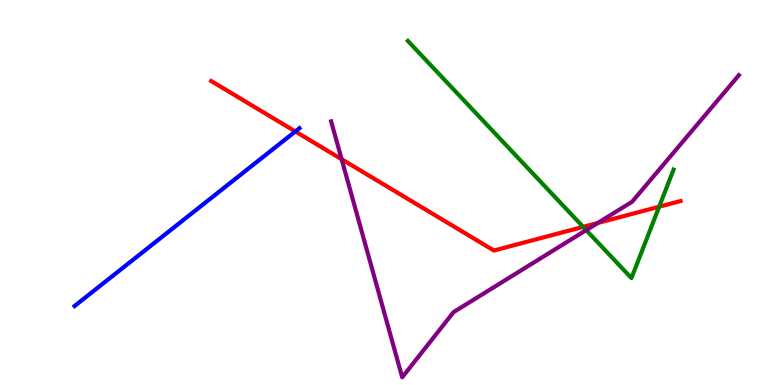[{'lines': ['blue', 'red'], 'intersections': [{'x': 3.81, 'y': 6.59}]}, {'lines': ['green', 'red'], 'intersections': [{'x': 7.52, 'y': 4.11}, {'x': 8.51, 'y': 4.63}]}, {'lines': ['purple', 'red'], 'intersections': [{'x': 4.41, 'y': 5.86}, {'x': 7.71, 'y': 4.21}]}, {'lines': ['blue', 'green'], 'intersections': []}, {'lines': ['blue', 'purple'], 'intersections': []}, {'lines': ['green', 'purple'], 'intersections': [{'x': 7.56, 'y': 4.02}]}]